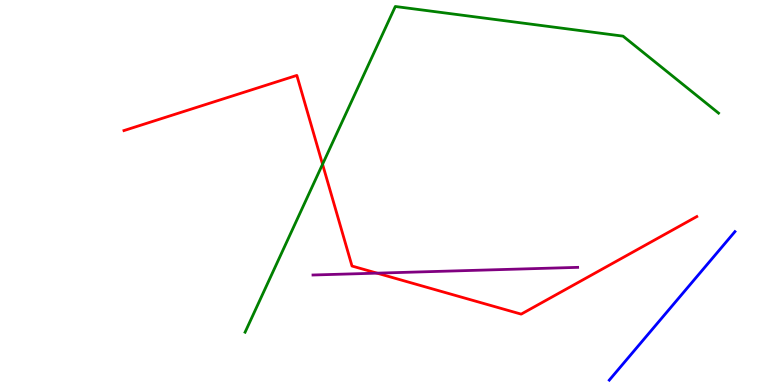[{'lines': ['blue', 'red'], 'intersections': []}, {'lines': ['green', 'red'], 'intersections': [{'x': 4.16, 'y': 5.73}]}, {'lines': ['purple', 'red'], 'intersections': [{'x': 4.87, 'y': 2.91}]}, {'lines': ['blue', 'green'], 'intersections': []}, {'lines': ['blue', 'purple'], 'intersections': []}, {'lines': ['green', 'purple'], 'intersections': []}]